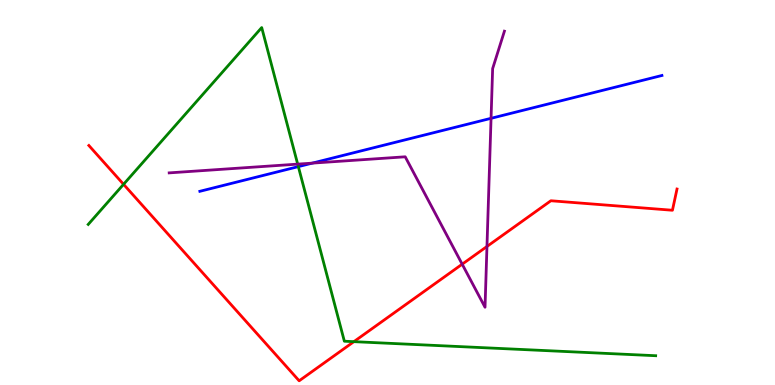[{'lines': ['blue', 'red'], 'intersections': []}, {'lines': ['green', 'red'], 'intersections': [{'x': 1.59, 'y': 5.21}, {'x': 4.57, 'y': 1.13}]}, {'lines': ['purple', 'red'], 'intersections': [{'x': 5.96, 'y': 3.14}, {'x': 6.28, 'y': 3.6}]}, {'lines': ['blue', 'green'], 'intersections': [{'x': 3.85, 'y': 5.67}]}, {'lines': ['blue', 'purple'], 'intersections': [{'x': 4.03, 'y': 5.76}, {'x': 6.34, 'y': 6.93}]}, {'lines': ['green', 'purple'], 'intersections': [{'x': 3.84, 'y': 5.74}]}]